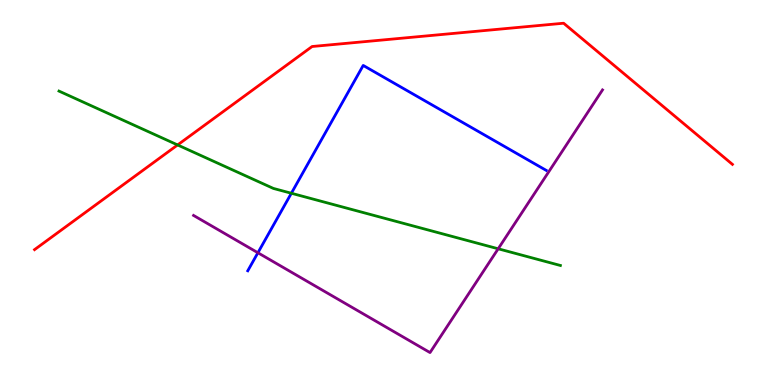[{'lines': ['blue', 'red'], 'intersections': []}, {'lines': ['green', 'red'], 'intersections': [{'x': 2.29, 'y': 6.24}]}, {'lines': ['purple', 'red'], 'intersections': []}, {'lines': ['blue', 'green'], 'intersections': [{'x': 3.76, 'y': 4.98}]}, {'lines': ['blue', 'purple'], 'intersections': [{'x': 3.33, 'y': 3.43}]}, {'lines': ['green', 'purple'], 'intersections': [{'x': 6.43, 'y': 3.54}]}]